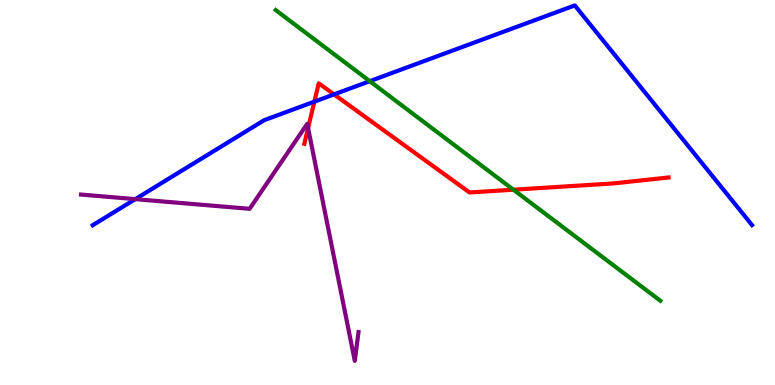[{'lines': ['blue', 'red'], 'intersections': [{'x': 4.06, 'y': 7.36}, {'x': 4.31, 'y': 7.55}]}, {'lines': ['green', 'red'], 'intersections': [{'x': 6.62, 'y': 5.07}]}, {'lines': ['purple', 'red'], 'intersections': [{'x': 3.98, 'y': 6.68}]}, {'lines': ['blue', 'green'], 'intersections': [{'x': 4.77, 'y': 7.89}]}, {'lines': ['blue', 'purple'], 'intersections': [{'x': 1.75, 'y': 4.83}]}, {'lines': ['green', 'purple'], 'intersections': []}]